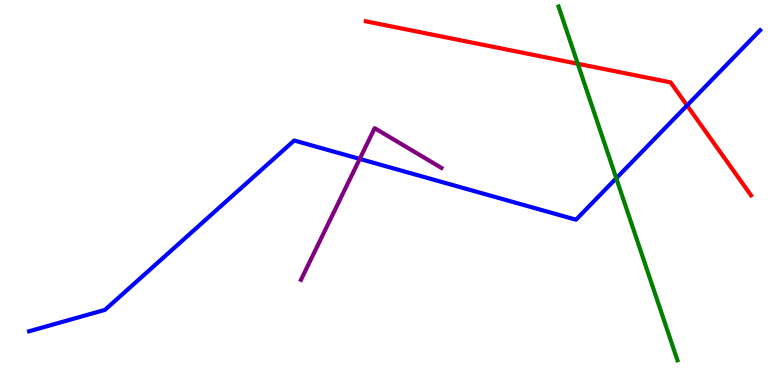[{'lines': ['blue', 'red'], 'intersections': [{'x': 8.87, 'y': 7.26}]}, {'lines': ['green', 'red'], 'intersections': [{'x': 7.46, 'y': 8.34}]}, {'lines': ['purple', 'red'], 'intersections': []}, {'lines': ['blue', 'green'], 'intersections': [{'x': 7.95, 'y': 5.37}]}, {'lines': ['blue', 'purple'], 'intersections': [{'x': 4.64, 'y': 5.87}]}, {'lines': ['green', 'purple'], 'intersections': []}]